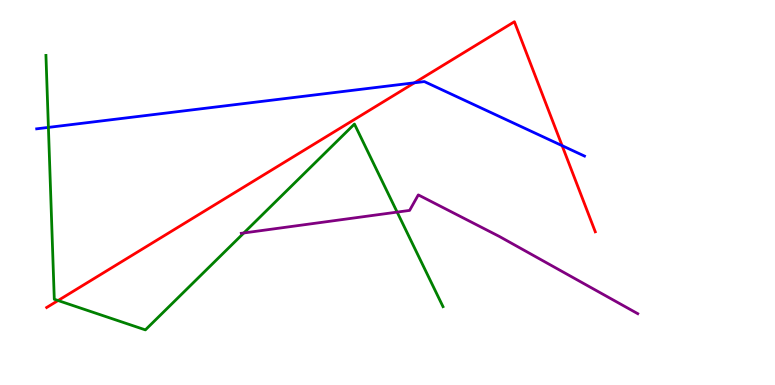[{'lines': ['blue', 'red'], 'intersections': [{'x': 5.35, 'y': 7.85}, {'x': 7.25, 'y': 6.22}]}, {'lines': ['green', 'red'], 'intersections': [{'x': 0.749, 'y': 2.19}]}, {'lines': ['purple', 'red'], 'intersections': []}, {'lines': ['blue', 'green'], 'intersections': [{'x': 0.625, 'y': 6.69}]}, {'lines': ['blue', 'purple'], 'intersections': []}, {'lines': ['green', 'purple'], 'intersections': [{'x': 3.15, 'y': 3.95}, {'x': 5.12, 'y': 4.49}]}]